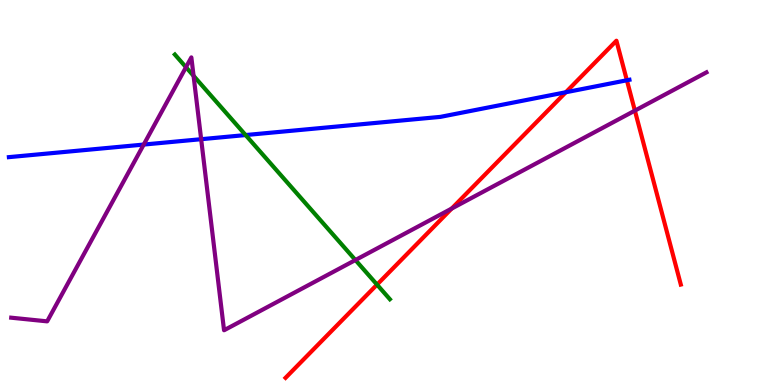[{'lines': ['blue', 'red'], 'intersections': [{'x': 7.3, 'y': 7.6}, {'x': 8.09, 'y': 7.92}]}, {'lines': ['green', 'red'], 'intersections': [{'x': 4.86, 'y': 2.61}]}, {'lines': ['purple', 'red'], 'intersections': [{'x': 5.83, 'y': 4.58}, {'x': 8.19, 'y': 7.13}]}, {'lines': ['blue', 'green'], 'intersections': [{'x': 3.17, 'y': 6.49}]}, {'lines': ['blue', 'purple'], 'intersections': [{'x': 1.85, 'y': 6.25}, {'x': 2.6, 'y': 6.38}]}, {'lines': ['green', 'purple'], 'intersections': [{'x': 2.4, 'y': 8.25}, {'x': 2.5, 'y': 8.03}, {'x': 4.59, 'y': 3.25}]}]